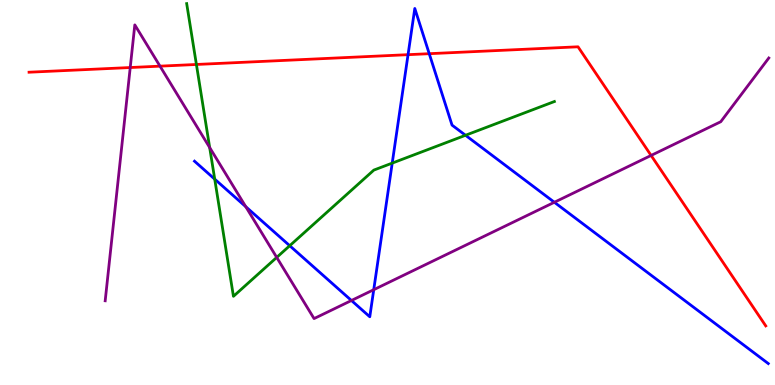[{'lines': ['blue', 'red'], 'intersections': [{'x': 5.27, 'y': 8.58}, {'x': 5.54, 'y': 8.61}]}, {'lines': ['green', 'red'], 'intersections': [{'x': 2.53, 'y': 8.33}]}, {'lines': ['purple', 'red'], 'intersections': [{'x': 1.68, 'y': 8.25}, {'x': 2.06, 'y': 8.28}, {'x': 8.4, 'y': 5.96}]}, {'lines': ['blue', 'green'], 'intersections': [{'x': 2.77, 'y': 5.35}, {'x': 3.74, 'y': 3.62}, {'x': 5.06, 'y': 5.76}, {'x': 6.01, 'y': 6.49}]}, {'lines': ['blue', 'purple'], 'intersections': [{'x': 3.17, 'y': 4.63}, {'x': 4.53, 'y': 2.19}, {'x': 4.82, 'y': 2.48}, {'x': 7.15, 'y': 4.75}]}, {'lines': ['green', 'purple'], 'intersections': [{'x': 2.71, 'y': 6.17}, {'x': 3.57, 'y': 3.31}]}]